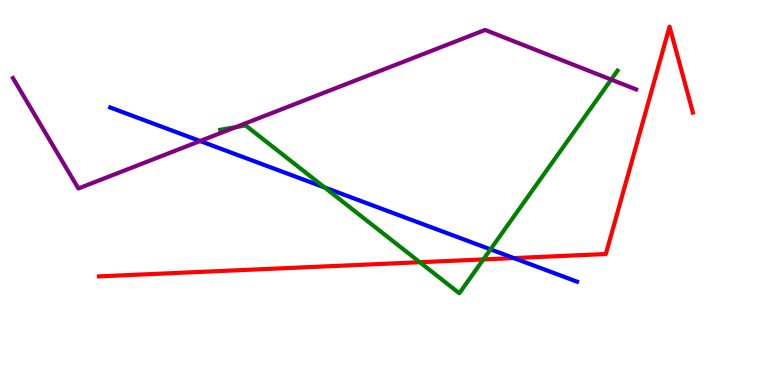[{'lines': ['blue', 'red'], 'intersections': [{'x': 6.63, 'y': 3.3}]}, {'lines': ['green', 'red'], 'intersections': [{'x': 5.42, 'y': 3.19}, {'x': 6.24, 'y': 3.26}]}, {'lines': ['purple', 'red'], 'intersections': []}, {'lines': ['blue', 'green'], 'intersections': [{'x': 4.19, 'y': 5.13}, {'x': 6.33, 'y': 3.52}]}, {'lines': ['blue', 'purple'], 'intersections': [{'x': 2.58, 'y': 6.34}]}, {'lines': ['green', 'purple'], 'intersections': [{'x': 3.04, 'y': 6.7}, {'x': 7.89, 'y': 7.93}]}]